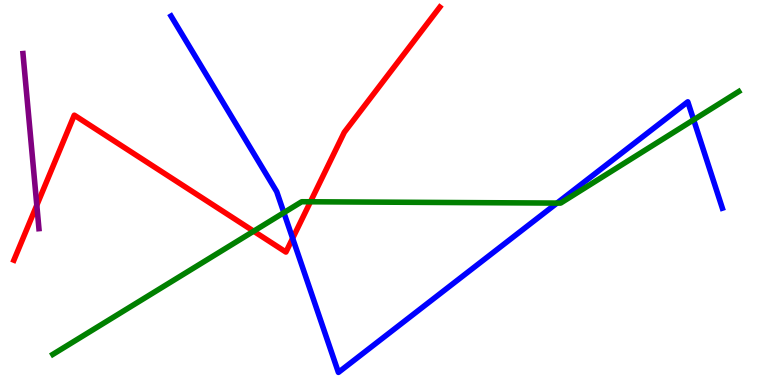[{'lines': ['blue', 'red'], 'intersections': [{'x': 3.78, 'y': 3.81}]}, {'lines': ['green', 'red'], 'intersections': [{'x': 3.27, 'y': 3.99}, {'x': 4.01, 'y': 4.76}]}, {'lines': ['purple', 'red'], 'intersections': [{'x': 0.475, 'y': 4.67}]}, {'lines': ['blue', 'green'], 'intersections': [{'x': 3.66, 'y': 4.48}, {'x': 7.19, 'y': 4.73}, {'x': 8.95, 'y': 6.89}]}, {'lines': ['blue', 'purple'], 'intersections': []}, {'lines': ['green', 'purple'], 'intersections': []}]